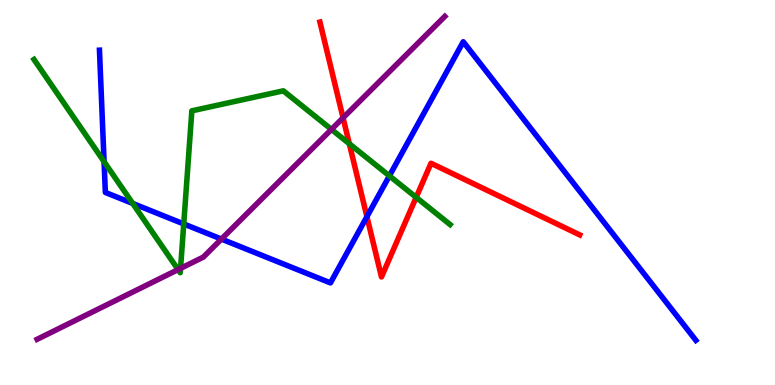[{'lines': ['blue', 'red'], 'intersections': [{'x': 4.73, 'y': 4.37}]}, {'lines': ['green', 'red'], 'intersections': [{'x': 4.51, 'y': 6.27}, {'x': 5.37, 'y': 4.87}]}, {'lines': ['purple', 'red'], 'intersections': [{'x': 4.43, 'y': 6.94}]}, {'lines': ['blue', 'green'], 'intersections': [{'x': 1.34, 'y': 5.8}, {'x': 1.71, 'y': 4.72}, {'x': 2.37, 'y': 4.18}, {'x': 5.02, 'y': 5.43}]}, {'lines': ['blue', 'purple'], 'intersections': [{'x': 2.86, 'y': 3.79}]}, {'lines': ['green', 'purple'], 'intersections': [{'x': 2.3, 'y': 3.0}, {'x': 2.33, 'y': 3.03}, {'x': 4.28, 'y': 6.64}]}]